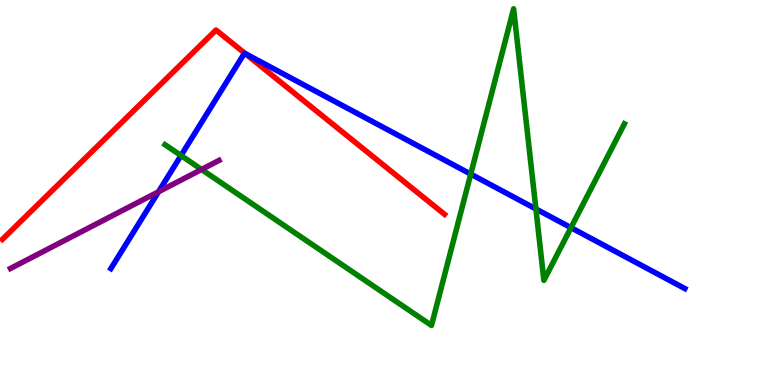[{'lines': ['blue', 'red'], 'intersections': [{'x': 3.16, 'y': 8.61}]}, {'lines': ['green', 'red'], 'intersections': []}, {'lines': ['purple', 'red'], 'intersections': []}, {'lines': ['blue', 'green'], 'intersections': [{'x': 2.34, 'y': 5.96}, {'x': 6.07, 'y': 5.48}, {'x': 6.92, 'y': 4.57}, {'x': 7.37, 'y': 4.09}]}, {'lines': ['blue', 'purple'], 'intersections': [{'x': 2.05, 'y': 5.02}]}, {'lines': ['green', 'purple'], 'intersections': [{'x': 2.6, 'y': 5.6}]}]